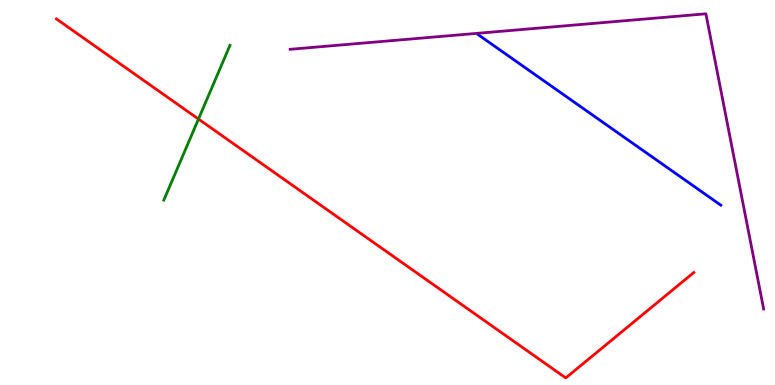[{'lines': ['blue', 'red'], 'intersections': []}, {'lines': ['green', 'red'], 'intersections': [{'x': 2.56, 'y': 6.91}]}, {'lines': ['purple', 'red'], 'intersections': []}, {'lines': ['blue', 'green'], 'intersections': []}, {'lines': ['blue', 'purple'], 'intersections': []}, {'lines': ['green', 'purple'], 'intersections': []}]